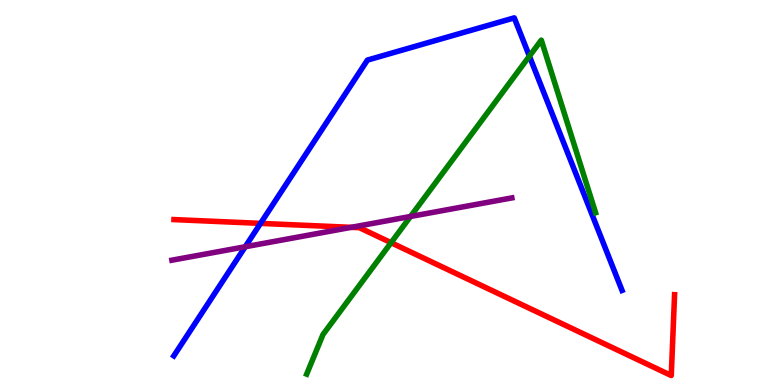[{'lines': ['blue', 'red'], 'intersections': [{'x': 3.36, 'y': 4.2}]}, {'lines': ['green', 'red'], 'intersections': [{'x': 5.05, 'y': 3.7}]}, {'lines': ['purple', 'red'], 'intersections': [{'x': 4.53, 'y': 4.09}]}, {'lines': ['blue', 'green'], 'intersections': [{'x': 6.83, 'y': 8.54}]}, {'lines': ['blue', 'purple'], 'intersections': [{'x': 3.16, 'y': 3.59}]}, {'lines': ['green', 'purple'], 'intersections': [{'x': 5.3, 'y': 4.38}]}]